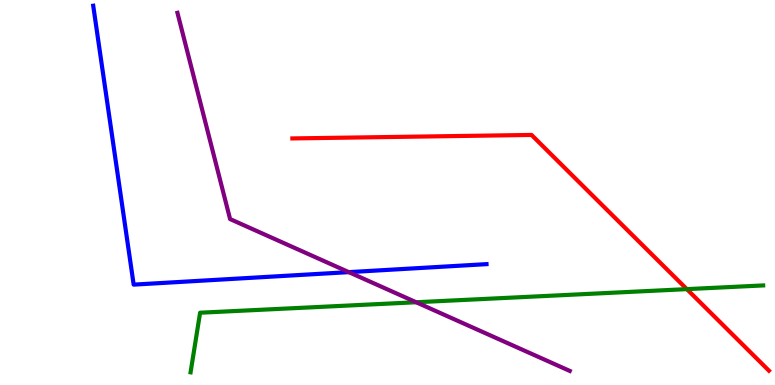[{'lines': ['blue', 'red'], 'intersections': []}, {'lines': ['green', 'red'], 'intersections': [{'x': 8.86, 'y': 2.49}]}, {'lines': ['purple', 'red'], 'intersections': []}, {'lines': ['blue', 'green'], 'intersections': []}, {'lines': ['blue', 'purple'], 'intersections': [{'x': 4.5, 'y': 2.93}]}, {'lines': ['green', 'purple'], 'intersections': [{'x': 5.37, 'y': 2.15}]}]